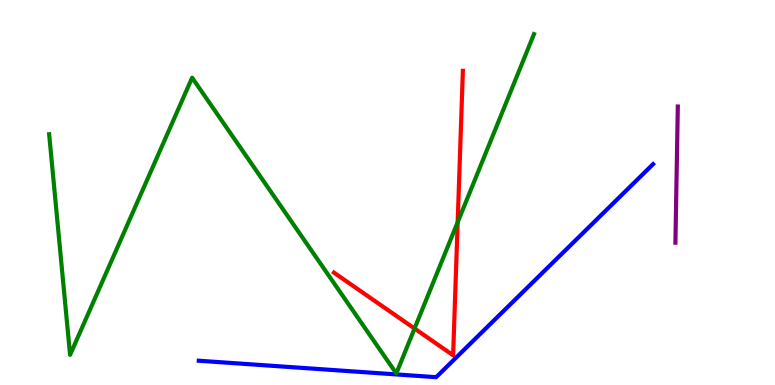[{'lines': ['blue', 'red'], 'intersections': []}, {'lines': ['green', 'red'], 'intersections': [{'x': 5.35, 'y': 1.47}, {'x': 5.91, 'y': 4.23}]}, {'lines': ['purple', 'red'], 'intersections': []}, {'lines': ['blue', 'green'], 'intersections': []}, {'lines': ['blue', 'purple'], 'intersections': []}, {'lines': ['green', 'purple'], 'intersections': []}]